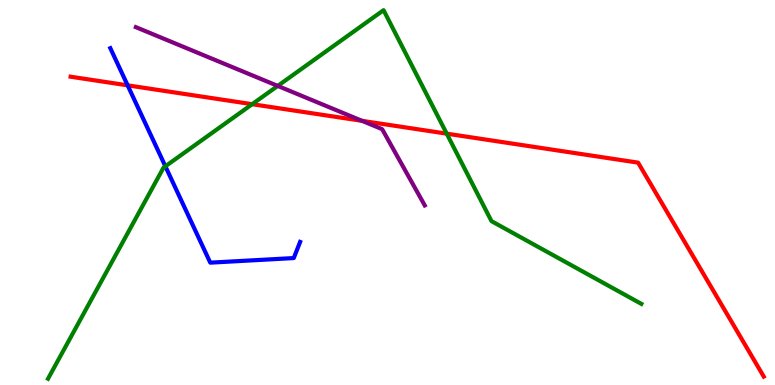[{'lines': ['blue', 'red'], 'intersections': [{'x': 1.65, 'y': 7.78}]}, {'lines': ['green', 'red'], 'intersections': [{'x': 3.25, 'y': 7.29}, {'x': 5.76, 'y': 6.53}]}, {'lines': ['purple', 'red'], 'intersections': [{'x': 4.67, 'y': 6.86}]}, {'lines': ['blue', 'green'], 'intersections': [{'x': 2.13, 'y': 5.68}]}, {'lines': ['blue', 'purple'], 'intersections': []}, {'lines': ['green', 'purple'], 'intersections': [{'x': 3.58, 'y': 7.77}]}]